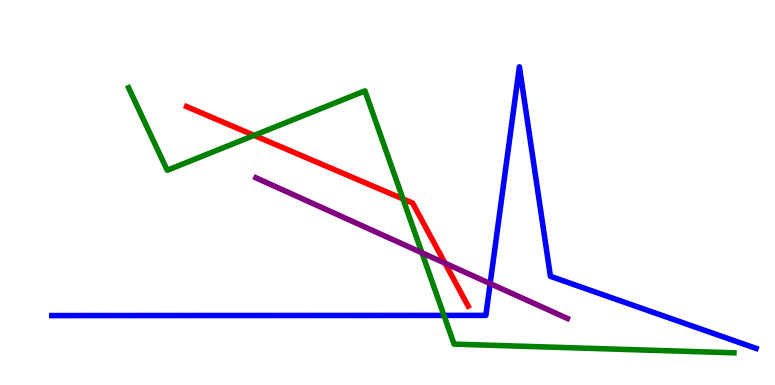[{'lines': ['blue', 'red'], 'intersections': []}, {'lines': ['green', 'red'], 'intersections': [{'x': 3.28, 'y': 6.48}, {'x': 5.2, 'y': 4.83}]}, {'lines': ['purple', 'red'], 'intersections': [{'x': 5.74, 'y': 3.16}]}, {'lines': ['blue', 'green'], 'intersections': [{'x': 5.73, 'y': 1.81}]}, {'lines': ['blue', 'purple'], 'intersections': [{'x': 6.32, 'y': 2.63}]}, {'lines': ['green', 'purple'], 'intersections': [{'x': 5.44, 'y': 3.43}]}]